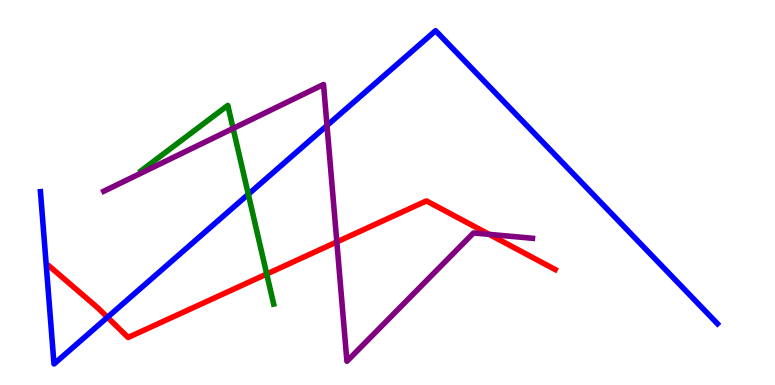[{'lines': ['blue', 'red'], 'intersections': [{'x': 1.39, 'y': 1.76}]}, {'lines': ['green', 'red'], 'intersections': [{'x': 3.44, 'y': 2.88}]}, {'lines': ['purple', 'red'], 'intersections': [{'x': 4.35, 'y': 3.72}, {'x': 6.31, 'y': 3.91}]}, {'lines': ['blue', 'green'], 'intersections': [{'x': 3.2, 'y': 4.95}]}, {'lines': ['blue', 'purple'], 'intersections': [{'x': 4.22, 'y': 6.74}]}, {'lines': ['green', 'purple'], 'intersections': [{'x': 3.01, 'y': 6.66}]}]